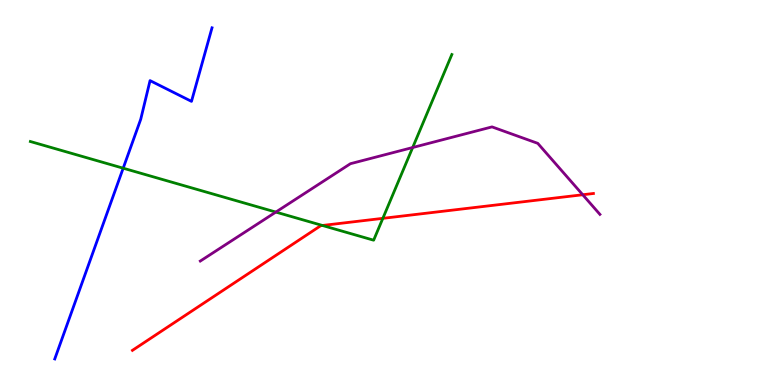[{'lines': ['blue', 'red'], 'intersections': []}, {'lines': ['green', 'red'], 'intersections': [{'x': 4.16, 'y': 4.14}, {'x': 4.94, 'y': 4.33}]}, {'lines': ['purple', 'red'], 'intersections': [{'x': 7.52, 'y': 4.94}]}, {'lines': ['blue', 'green'], 'intersections': [{'x': 1.59, 'y': 5.63}]}, {'lines': ['blue', 'purple'], 'intersections': []}, {'lines': ['green', 'purple'], 'intersections': [{'x': 3.56, 'y': 4.49}, {'x': 5.32, 'y': 6.17}]}]